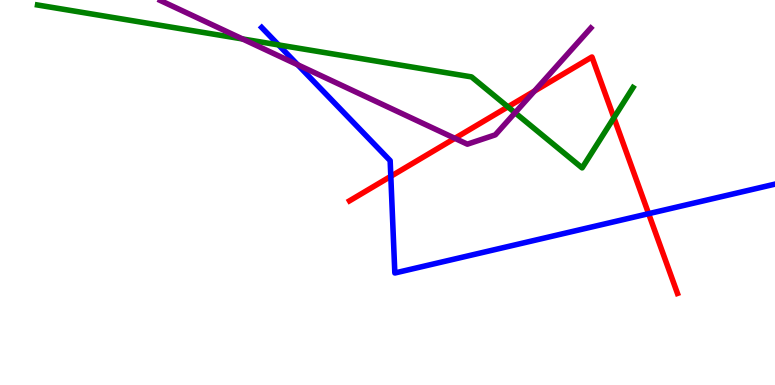[{'lines': ['blue', 'red'], 'intersections': [{'x': 5.04, 'y': 5.42}, {'x': 8.37, 'y': 4.45}]}, {'lines': ['green', 'red'], 'intersections': [{'x': 6.55, 'y': 7.22}, {'x': 7.92, 'y': 6.94}]}, {'lines': ['purple', 'red'], 'intersections': [{'x': 5.87, 'y': 6.41}, {'x': 6.9, 'y': 7.63}]}, {'lines': ['blue', 'green'], 'intersections': [{'x': 3.59, 'y': 8.83}]}, {'lines': ['blue', 'purple'], 'intersections': [{'x': 3.84, 'y': 8.32}]}, {'lines': ['green', 'purple'], 'intersections': [{'x': 3.13, 'y': 8.99}, {'x': 6.65, 'y': 7.07}]}]